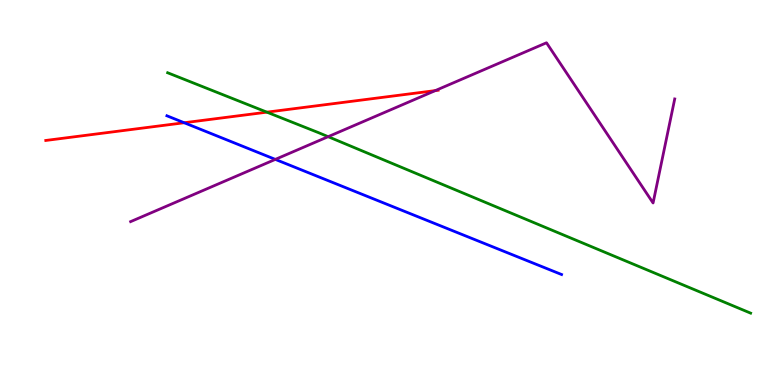[{'lines': ['blue', 'red'], 'intersections': [{'x': 2.38, 'y': 6.81}]}, {'lines': ['green', 'red'], 'intersections': [{'x': 3.44, 'y': 7.09}]}, {'lines': ['purple', 'red'], 'intersections': [{'x': 5.62, 'y': 7.65}]}, {'lines': ['blue', 'green'], 'intersections': []}, {'lines': ['blue', 'purple'], 'intersections': [{'x': 3.55, 'y': 5.86}]}, {'lines': ['green', 'purple'], 'intersections': [{'x': 4.23, 'y': 6.45}]}]